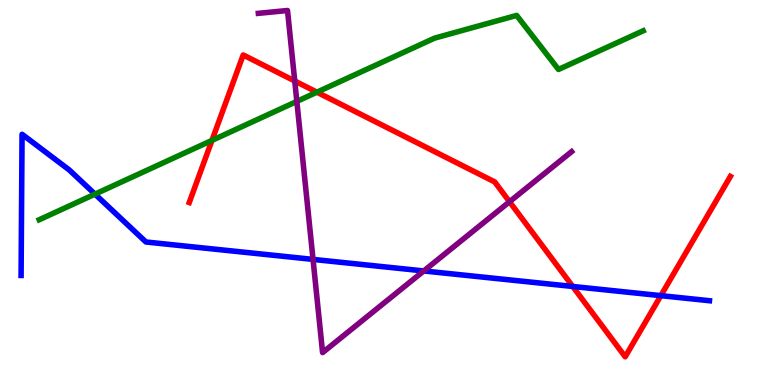[{'lines': ['blue', 'red'], 'intersections': [{'x': 7.39, 'y': 2.56}, {'x': 8.53, 'y': 2.32}]}, {'lines': ['green', 'red'], 'intersections': [{'x': 2.74, 'y': 6.35}, {'x': 4.09, 'y': 7.61}]}, {'lines': ['purple', 'red'], 'intersections': [{'x': 3.8, 'y': 7.9}, {'x': 6.57, 'y': 4.76}]}, {'lines': ['blue', 'green'], 'intersections': [{'x': 1.23, 'y': 4.96}]}, {'lines': ['blue', 'purple'], 'intersections': [{'x': 4.04, 'y': 3.26}, {'x': 5.47, 'y': 2.96}]}, {'lines': ['green', 'purple'], 'intersections': [{'x': 3.83, 'y': 7.37}]}]